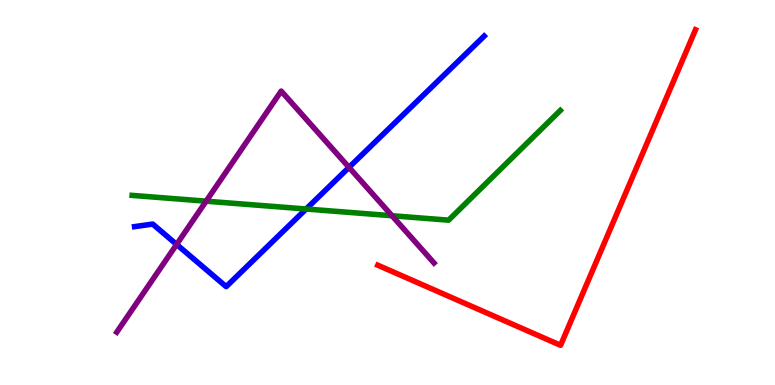[{'lines': ['blue', 'red'], 'intersections': []}, {'lines': ['green', 'red'], 'intersections': []}, {'lines': ['purple', 'red'], 'intersections': []}, {'lines': ['blue', 'green'], 'intersections': [{'x': 3.95, 'y': 4.57}]}, {'lines': ['blue', 'purple'], 'intersections': [{'x': 2.28, 'y': 3.65}, {'x': 4.5, 'y': 5.65}]}, {'lines': ['green', 'purple'], 'intersections': [{'x': 2.66, 'y': 4.77}, {'x': 5.06, 'y': 4.4}]}]